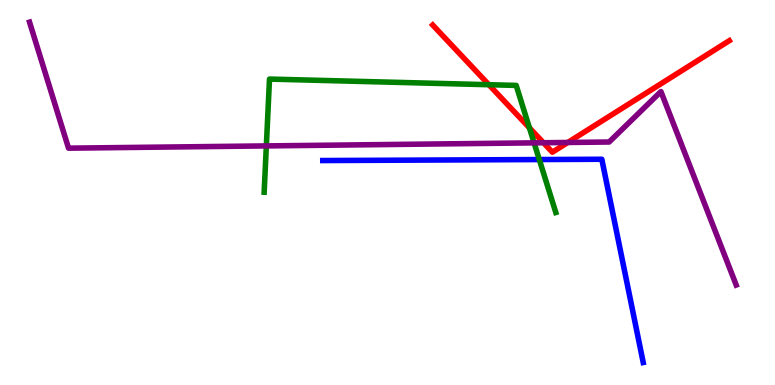[{'lines': ['blue', 'red'], 'intersections': []}, {'lines': ['green', 'red'], 'intersections': [{'x': 6.31, 'y': 7.8}, {'x': 6.83, 'y': 6.68}]}, {'lines': ['purple', 'red'], 'intersections': [{'x': 7.01, 'y': 6.29}, {'x': 7.33, 'y': 6.3}]}, {'lines': ['blue', 'green'], 'intersections': [{'x': 6.96, 'y': 5.86}]}, {'lines': ['blue', 'purple'], 'intersections': []}, {'lines': ['green', 'purple'], 'intersections': [{'x': 3.44, 'y': 6.21}, {'x': 6.89, 'y': 6.29}]}]